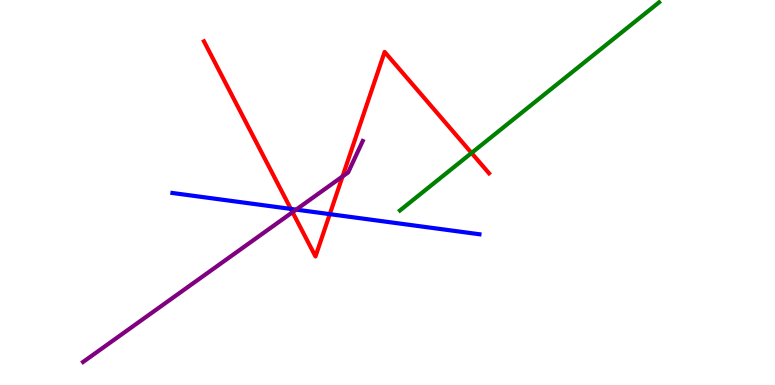[{'lines': ['blue', 'red'], 'intersections': [{'x': 3.75, 'y': 4.57}, {'x': 4.26, 'y': 4.44}]}, {'lines': ['green', 'red'], 'intersections': [{'x': 6.08, 'y': 6.03}]}, {'lines': ['purple', 'red'], 'intersections': [{'x': 3.77, 'y': 4.49}, {'x': 4.42, 'y': 5.42}]}, {'lines': ['blue', 'green'], 'intersections': []}, {'lines': ['blue', 'purple'], 'intersections': [{'x': 3.82, 'y': 4.56}]}, {'lines': ['green', 'purple'], 'intersections': []}]